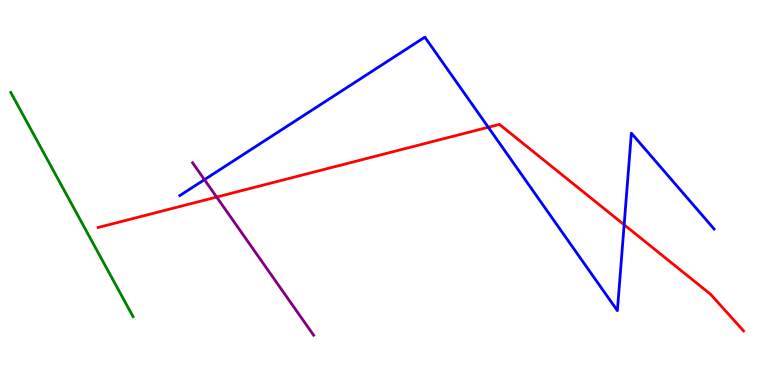[{'lines': ['blue', 'red'], 'intersections': [{'x': 6.3, 'y': 6.69}, {'x': 8.05, 'y': 4.16}]}, {'lines': ['green', 'red'], 'intersections': []}, {'lines': ['purple', 'red'], 'intersections': [{'x': 2.8, 'y': 4.88}]}, {'lines': ['blue', 'green'], 'intersections': []}, {'lines': ['blue', 'purple'], 'intersections': [{'x': 2.64, 'y': 5.33}]}, {'lines': ['green', 'purple'], 'intersections': []}]